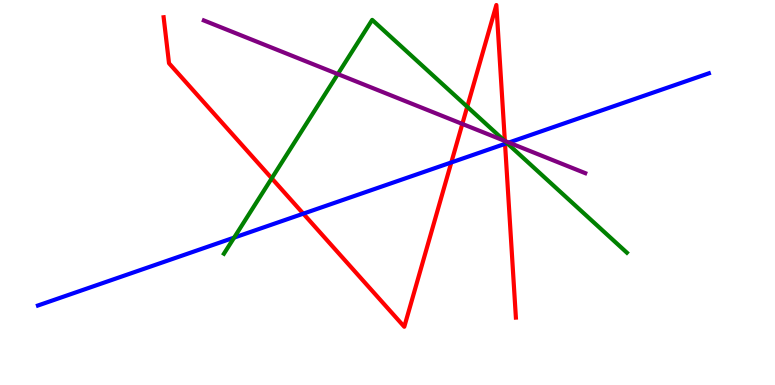[{'lines': ['blue', 'red'], 'intersections': [{'x': 3.91, 'y': 4.45}, {'x': 5.82, 'y': 5.78}, {'x': 6.52, 'y': 6.26}]}, {'lines': ['green', 'red'], 'intersections': [{'x': 3.51, 'y': 5.37}, {'x': 6.03, 'y': 7.23}, {'x': 6.51, 'y': 6.33}]}, {'lines': ['purple', 'red'], 'intersections': [{'x': 5.97, 'y': 6.78}, {'x': 6.51, 'y': 6.34}]}, {'lines': ['blue', 'green'], 'intersections': [{'x': 3.02, 'y': 3.83}, {'x': 6.54, 'y': 6.28}]}, {'lines': ['blue', 'purple'], 'intersections': [{'x': 6.57, 'y': 6.3}]}, {'lines': ['green', 'purple'], 'intersections': [{'x': 4.36, 'y': 8.08}, {'x': 6.51, 'y': 6.34}]}]